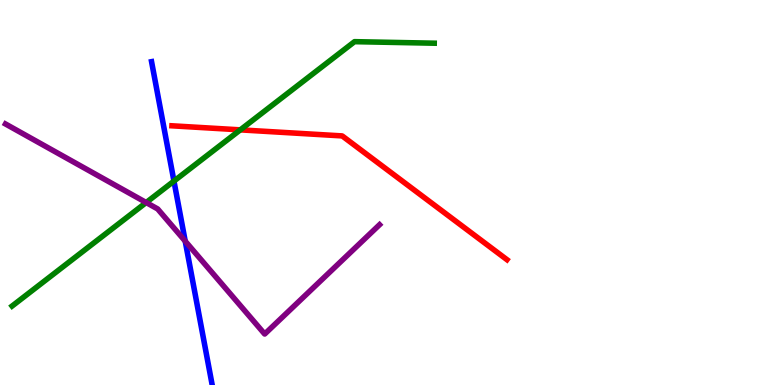[{'lines': ['blue', 'red'], 'intersections': []}, {'lines': ['green', 'red'], 'intersections': [{'x': 3.1, 'y': 6.63}]}, {'lines': ['purple', 'red'], 'intersections': []}, {'lines': ['blue', 'green'], 'intersections': [{'x': 2.24, 'y': 5.3}]}, {'lines': ['blue', 'purple'], 'intersections': [{'x': 2.39, 'y': 3.74}]}, {'lines': ['green', 'purple'], 'intersections': [{'x': 1.89, 'y': 4.74}]}]